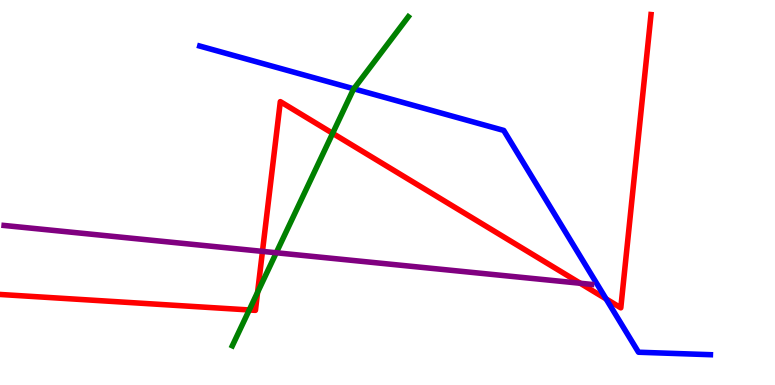[{'lines': ['blue', 'red'], 'intersections': [{'x': 7.82, 'y': 2.24}]}, {'lines': ['green', 'red'], 'intersections': [{'x': 3.22, 'y': 1.95}, {'x': 3.32, 'y': 2.41}, {'x': 4.29, 'y': 6.54}]}, {'lines': ['purple', 'red'], 'intersections': [{'x': 3.39, 'y': 3.47}, {'x': 7.49, 'y': 2.64}]}, {'lines': ['blue', 'green'], 'intersections': [{'x': 4.57, 'y': 7.69}]}, {'lines': ['blue', 'purple'], 'intersections': []}, {'lines': ['green', 'purple'], 'intersections': [{'x': 3.56, 'y': 3.43}]}]